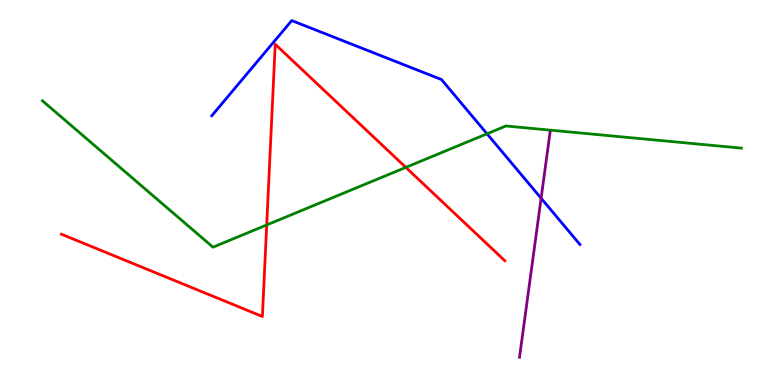[{'lines': ['blue', 'red'], 'intersections': []}, {'lines': ['green', 'red'], 'intersections': [{'x': 3.44, 'y': 4.16}, {'x': 5.24, 'y': 5.65}]}, {'lines': ['purple', 'red'], 'intersections': []}, {'lines': ['blue', 'green'], 'intersections': [{'x': 6.28, 'y': 6.52}]}, {'lines': ['blue', 'purple'], 'intersections': [{'x': 6.98, 'y': 4.85}]}, {'lines': ['green', 'purple'], 'intersections': []}]